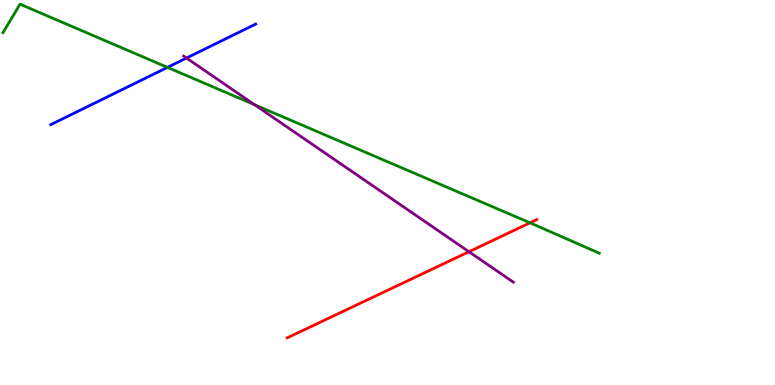[{'lines': ['blue', 'red'], 'intersections': []}, {'lines': ['green', 'red'], 'intersections': [{'x': 6.84, 'y': 4.21}]}, {'lines': ['purple', 'red'], 'intersections': [{'x': 6.05, 'y': 3.46}]}, {'lines': ['blue', 'green'], 'intersections': [{'x': 2.16, 'y': 8.25}]}, {'lines': ['blue', 'purple'], 'intersections': [{'x': 2.41, 'y': 8.49}]}, {'lines': ['green', 'purple'], 'intersections': [{'x': 3.28, 'y': 7.28}]}]